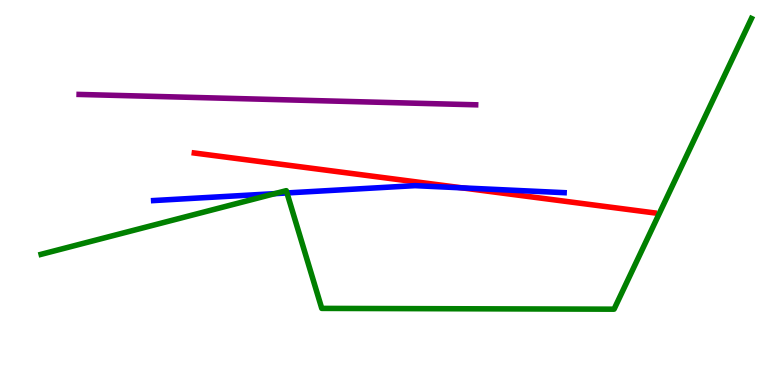[{'lines': ['blue', 'red'], 'intersections': [{'x': 5.96, 'y': 5.12}]}, {'lines': ['green', 'red'], 'intersections': []}, {'lines': ['purple', 'red'], 'intersections': []}, {'lines': ['blue', 'green'], 'intersections': [{'x': 3.55, 'y': 4.97}, {'x': 3.7, 'y': 4.99}]}, {'lines': ['blue', 'purple'], 'intersections': []}, {'lines': ['green', 'purple'], 'intersections': []}]